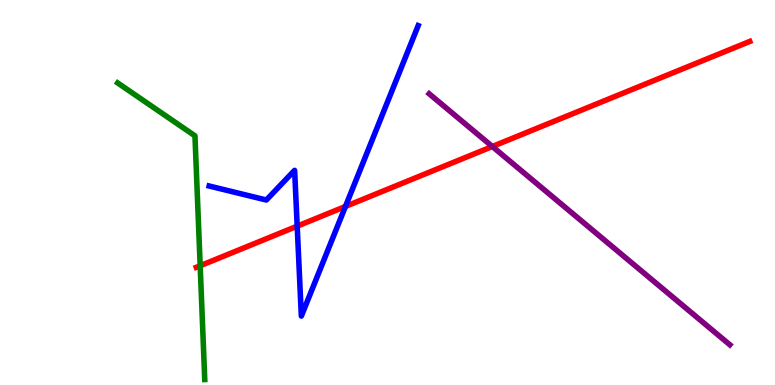[{'lines': ['blue', 'red'], 'intersections': [{'x': 3.83, 'y': 4.13}, {'x': 4.46, 'y': 4.64}]}, {'lines': ['green', 'red'], 'intersections': [{'x': 2.58, 'y': 3.1}]}, {'lines': ['purple', 'red'], 'intersections': [{'x': 6.35, 'y': 6.19}]}, {'lines': ['blue', 'green'], 'intersections': []}, {'lines': ['blue', 'purple'], 'intersections': []}, {'lines': ['green', 'purple'], 'intersections': []}]